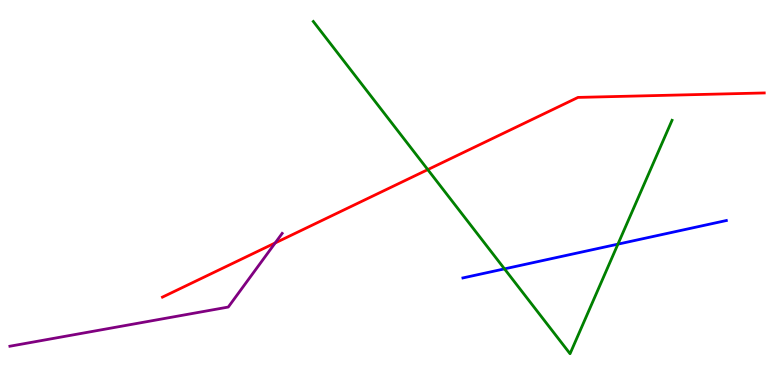[{'lines': ['blue', 'red'], 'intersections': []}, {'lines': ['green', 'red'], 'intersections': [{'x': 5.52, 'y': 5.59}]}, {'lines': ['purple', 'red'], 'intersections': [{'x': 3.55, 'y': 3.69}]}, {'lines': ['blue', 'green'], 'intersections': [{'x': 6.51, 'y': 3.02}, {'x': 7.97, 'y': 3.66}]}, {'lines': ['blue', 'purple'], 'intersections': []}, {'lines': ['green', 'purple'], 'intersections': []}]